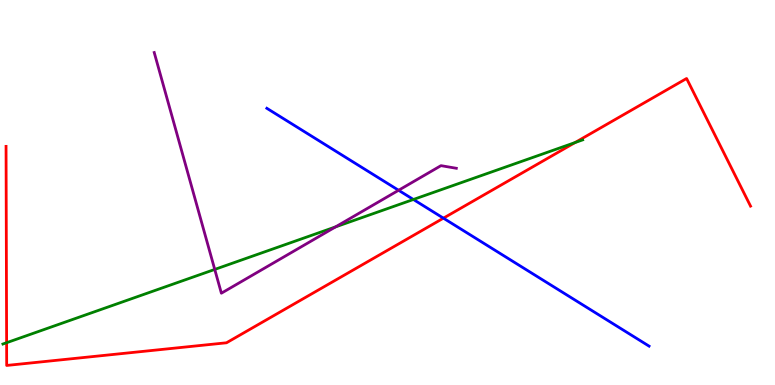[{'lines': ['blue', 'red'], 'intersections': [{'x': 5.72, 'y': 4.33}]}, {'lines': ['green', 'red'], 'intersections': [{'x': 0.0854, 'y': 1.1}, {'x': 7.42, 'y': 6.3}]}, {'lines': ['purple', 'red'], 'intersections': []}, {'lines': ['blue', 'green'], 'intersections': [{'x': 5.33, 'y': 4.82}]}, {'lines': ['blue', 'purple'], 'intersections': [{'x': 5.14, 'y': 5.06}]}, {'lines': ['green', 'purple'], 'intersections': [{'x': 2.77, 'y': 3.0}, {'x': 4.33, 'y': 4.11}]}]